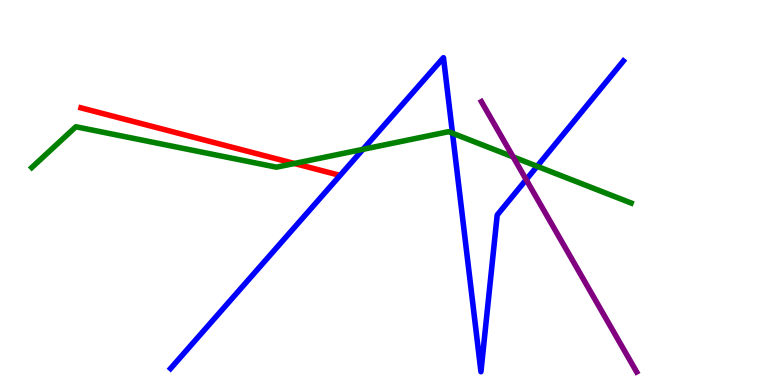[{'lines': ['blue', 'red'], 'intersections': []}, {'lines': ['green', 'red'], 'intersections': [{'x': 3.8, 'y': 5.75}]}, {'lines': ['purple', 'red'], 'intersections': []}, {'lines': ['blue', 'green'], 'intersections': [{'x': 4.68, 'y': 6.12}, {'x': 5.84, 'y': 6.54}, {'x': 6.93, 'y': 5.68}]}, {'lines': ['blue', 'purple'], 'intersections': [{'x': 6.79, 'y': 5.33}]}, {'lines': ['green', 'purple'], 'intersections': [{'x': 6.62, 'y': 5.92}]}]